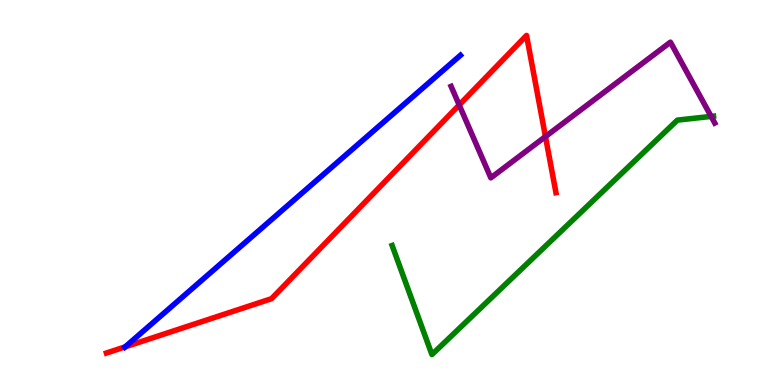[{'lines': ['blue', 'red'], 'intersections': [{'x': 1.62, 'y': 0.991}]}, {'lines': ['green', 'red'], 'intersections': []}, {'lines': ['purple', 'red'], 'intersections': [{'x': 5.92, 'y': 7.27}, {'x': 7.04, 'y': 6.45}]}, {'lines': ['blue', 'green'], 'intersections': []}, {'lines': ['blue', 'purple'], 'intersections': []}, {'lines': ['green', 'purple'], 'intersections': [{'x': 9.18, 'y': 6.98}]}]